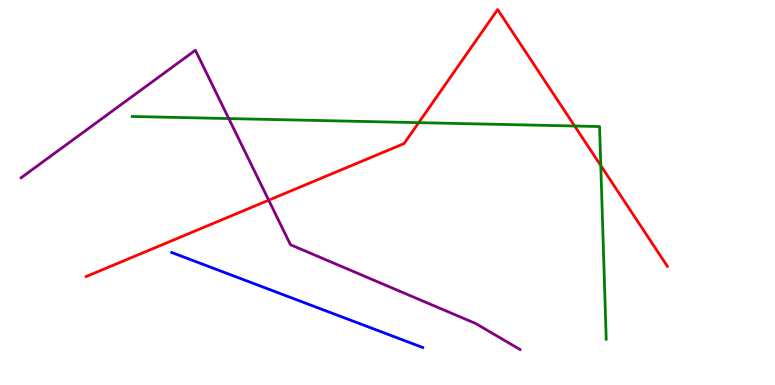[{'lines': ['blue', 'red'], 'intersections': []}, {'lines': ['green', 'red'], 'intersections': [{'x': 5.4, 'y': 6.81}, {'x': 7.41, 'y': 6.73}, {'x': 7.75, 'y': 5.7}]}, {'lines': ['purple', 'red'], 'intersections': [{'x': 3.47, 'y': 4.8}]}, {'lines': ['blue', 'green'], 'intersections': []}, {'lines': ['blue', 'purple'], 'intersections': []}, {'lines': ['green', 'purple'], 'intersections': [{'x': 2.95, 'y': 6.92}]}]